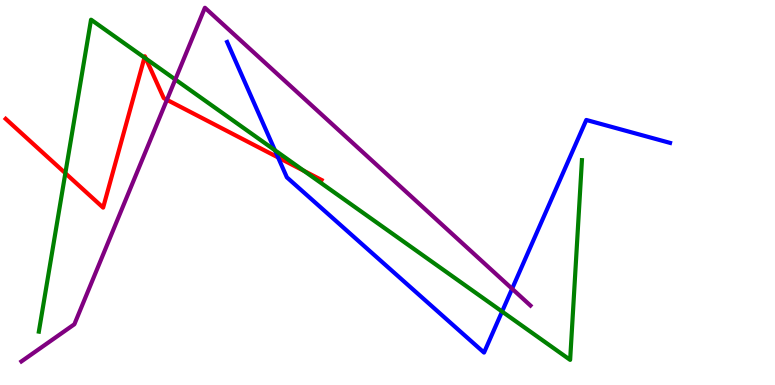[{'lines': ['blue', 'red'], 'intersections': [{'x': 3.59, 'y': 5.91}]}, {'lines': ['green', 'red'], 'intersections': [{'x': 0.843, 'y': 5.5}, {'x': 1.86, 'y': 8.5}, {'x': 1.88, 'y': 8.48}, {'x': 3.92, 'y': 5.56}]}, {'lines': ['purple', 'red'], 'intersections': [{'x': 2.15, 'y': 7.41}]}, {'lines': ['blue', 'green'], 'intersections': [{'x': 3.55, 'y': 6.1}, {'x': 6.48, 'y': 1.91}]}, {'lines': ['blue', 'purple'], 'intersections': [{'x': 6.61, 'y': 2.5}]}, {'lines': ['green', 'purple'], 'intersections': [{'x': 2.26, 'y': 7.94}]}]